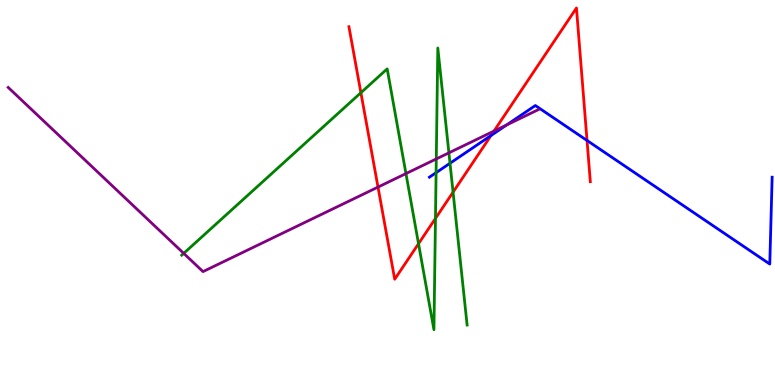[{'lines': ['blue', 'red'], 'intersections': [{'x': 6.34, 'y': 6.48}, {'x': 7.57, 'y': 6.35}]}, {'lines': ['green', 'red'], 'intersections': [{'x': 4.66, 'y': 7.59}, {'x': 5.4, 'y': 3.67}, {'x': 5.62, 'y': 4.33}, {'x': 5.85, 'y': 5.01}]}, {'lines': ['purple', 'red'], 'intersections': [{'x': 4.88, 'y': 5.14}, {'x': 6.37, 'y': 6.6}]}, {'lines': ['blue', 'green'], 'intersections': [{'x': 5.63, 'y': 5.51}, {'x': 5.81, 'y': 5.76}]}, {'lines': ['blue', 'purple'], 'intersections': [{'x': 6.54, 'y': 6.75}]}, {'lines': ['green', 'purple'], 'intersections': [{'x': 2.37, 'y': 3.42}, {'x': 5.24, 'y': 5.49}, {'x': 5.63, 'y': 5.87}, {'x': 5.79, 'y': 6.03}]}]